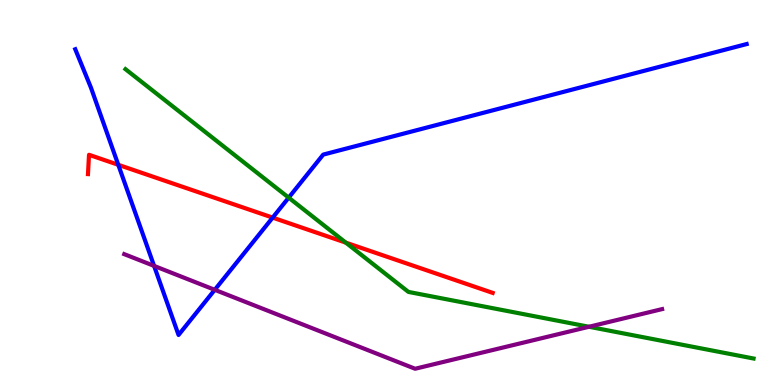[{'lines': ['blue', 'red'], 'intersections': [{'x': 1.53, 'y': 5.72}, {'x': 3.52, 'y': 4.35}]}, {'lines': ['green', 'red'], 'intersections': [{'x': 4.46, 'y': 3.7}]}, {'lines': ['purple', 'red'], 'intersections': []}, {'lines': ['blue', 'green'], 'intersections': [{'x': 3.72, 'y': 4.87}]}, {'lines': ['blue', 'purple'], 'intersections': [{'x': 1.99, 'y': 3.09}, {'x': 2.77, 'y': 2.47}]}, {'lines': ['green', 'purple'], 'intersections': [{'x': 7.6, 'y': 1.51}]}]